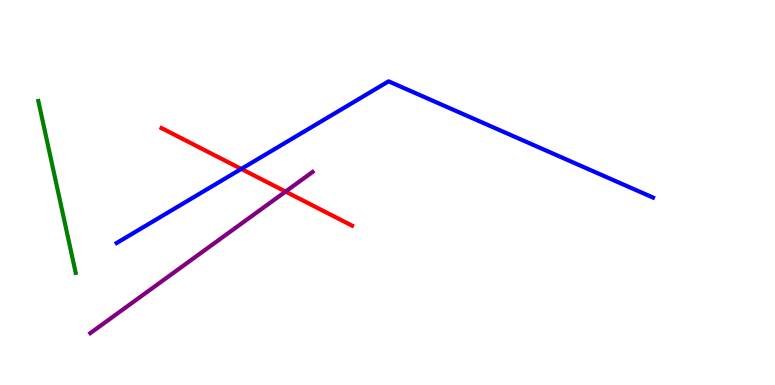[{'lines': ['blue', 'red'], 'intersections': [{'x': 3.11, 'y': 5.61}]}, {'lines': ['green', 'red'], 'intersections': []}, {'lines': ['purple', 'red'], 'intersections': [{'x': 3.68, 'y': 5.02}]}, {'lines': ['blue', 'green'], 'intersections': []}, {'lines': ['blue', 'purple'], 'intersections': []}, {'lines': ['green', 'purple'], 'intersections': []}]